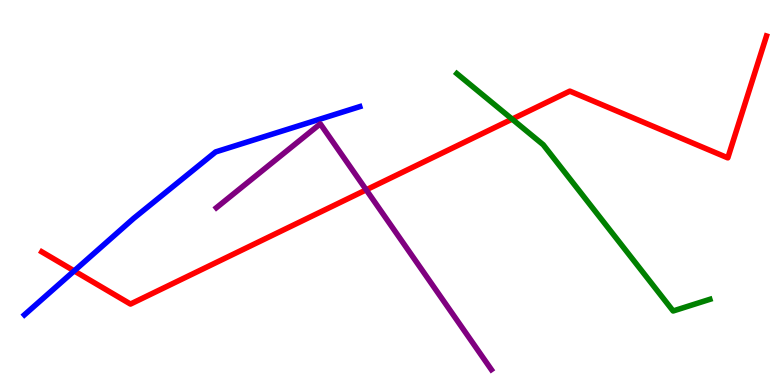[{'lines': ['blue', 'red'], 'intersections': [{'x': 0.957, 'y': 2.96}]}, {'lines': ['green', 'red'], 'intersections': [{'x': 6.61, 'y': 6.91}]}, {'lines': ['purple', 'red'], 'intersections': [{'x': 4.73, 'y': 5.07}]}, {'lines': ['blue', 'green'], 'intersections': []}, {'lines': ['blue', 'purple'], 'intersections': []}, {'lines': ['green', 'purple'], 'intersections': []}]